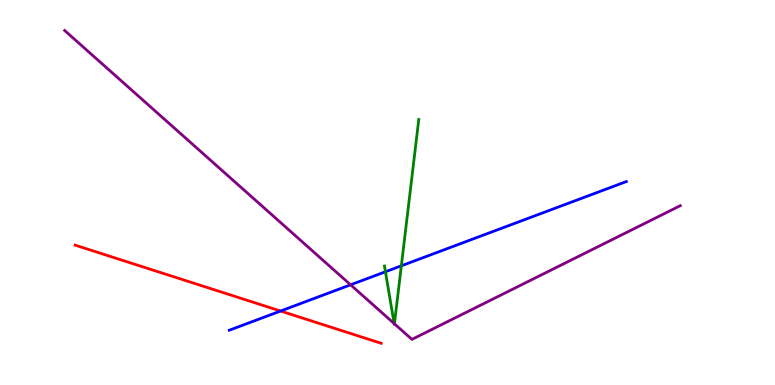[{'lines': ['blue', 'red'], 'intersections': [{'x': 3.62, 'y': 1.92}]}, {'lines': ['green', 'red'], 'intersections': []}, {'lines': ['purple', 'red'], 'intersections': []}, {'lines': ['blue', 'green'], 'intersections': [{'x': 4.97, 'y': 2.94}, {'x': 5.18, 'y': 3.1}]}, {'lines': ['blue', 'purple'], 'intersections': [{'x': 4.52, 'y': 2.6}]}, {'lines': ['green', 'purple'], 'intersections': [{'x': 5.09, 'y': 1.6}, {'x': 5.09, 'y': 1.59}]}]